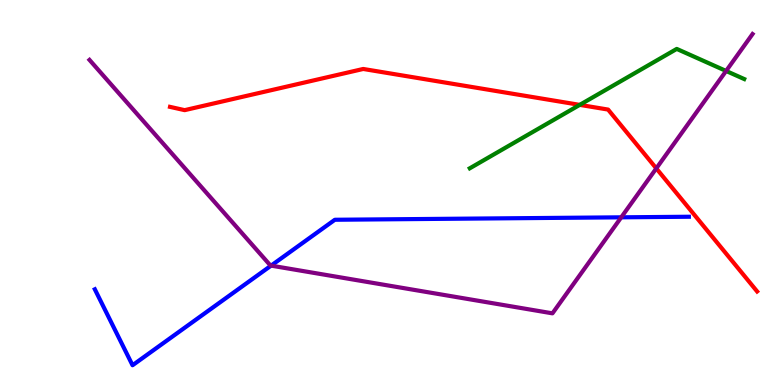[{'lines': ['blue', 'red'], 'intersections': []}, {'lines': ['green', 'red'], 'intersections': [{'x': 7.48, 'y': 7.28}]}, {'lines': ['purple', 'red'], 'intersections': [{'x': 8.47, 'y': 5.63}]}, {'lines': ['blue', 'green'], 'intersections': []}, {'lines': ['blue', 'purple'], 'intersections': [{'x': 3.5, 'y': 3.1}, {'x': 8.02, 'y': 4.36}]}, {'lines': ['green', 'purple'], 'intersections': [{'x': 9.37, 'y': 8.16}]}]